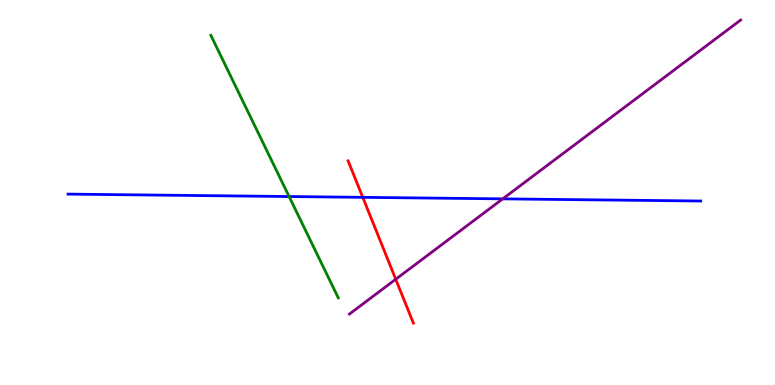[{'lines': ['blue', 'red'], 'intersections': [{'x': 4.68, 'y': 4.87}]}, {'lines': ['green', 'red'], 'intersections': []}, {'lines': ['purple', 'red'], 'intersections': [{'x': 5.11, 'y': 2.75}]}, {'lines': ['blue', 'green'], 'intersections': [{'x': 3.73, 'y': 4.9}]}, {'lines': ['blue', 'purple'], 'intersections': [{'x': 6.49, 'y': 4.83}]}, {'lines': ['green', 'purple'], 'intersections': []}]